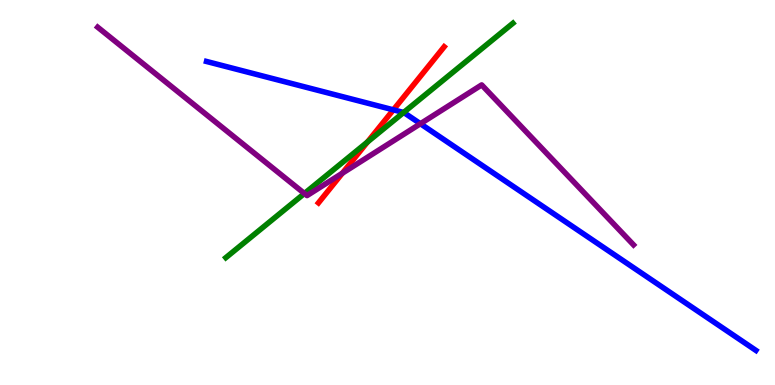[{'lines': ['blue', 'red'], 'intersections': [{'x': 5.08, 'y': 7.15}]}, {'lines': ['green', 'red'], 'intersections': [{'x': 4.74, 'y': 6.31}]}, {'lines': ['purple', 'red'], 'intersections': [{'x': 4.42, 'y': 5.5}]}, {'lines': ['blue', 'green'], 'intersections': [{'x': 5.21, 'y': 7.08}]}, {'lines': ['blue', 'purple'], 'intersections': [{'x': 5.42, 'y': 6.79}]}, {'lines': ['green', 'purple'], 'intersections': [{'x': 3.93, 'y': 4.97}]}]